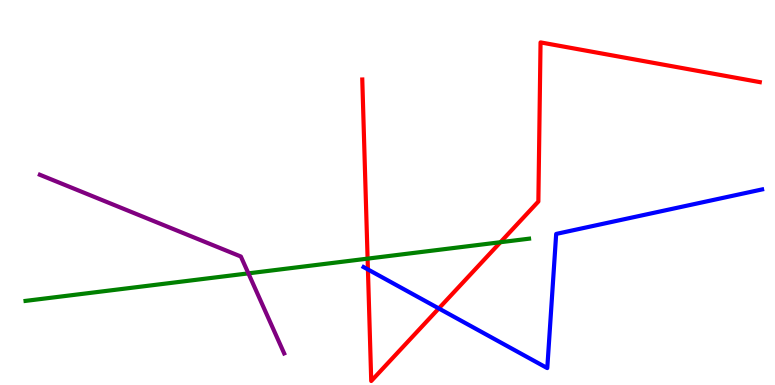[{'lines': ['blue', 'red'], 'intersections': [{'x': 4.75, 'y': 3.0}, {'x': 5.66, 'y': 1.99}]}, {'lines': ['green', 'red'], 'intersections': [{'x': 4.74, 'y': 3.28}, {'x': 6.46, 'y': 3.71}]}, {'lines': ['purple', 'red'], 'intersections': []}, {'lines': ['blue', 'green'], 'intersections': []}, {'lines': ['blue', 'purple'], 'intersections': []}, {'lines': ['green', 'purple'], 'intersections': [{'x': 3.21, 'y': 2.9}]}]